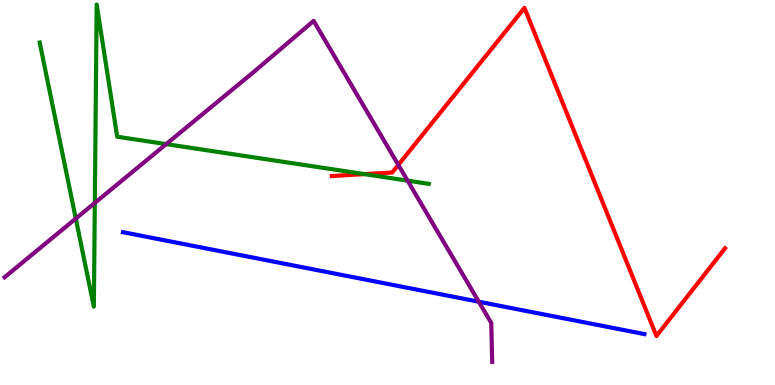[{'lines': ['blue', 'red'], 'intersections': []}, {'lines': ['green', 'red'], 'intersections': [{'x': 4.7, 'y': 5.48}]}, {'lines': ['purple', 'red'], 'intersections': [{'x': 5.14, 'y': 5.72}]}, {'lines': ['blue', 'green'], 'intersections': []}, {'lines': ['blue', 'purple'], 'intersections': [{'x': 6.18, 'y': 2.16}]}, {'lines': ['green', 'purple'], 'intersections': [{'x': 0.978, 'y': 4.32}, {'x': 1.22, 'y': 4.73}, {'x': 2.14, 'y': 6.26}, {'x': 5.26, 'y': 5.31}]}]